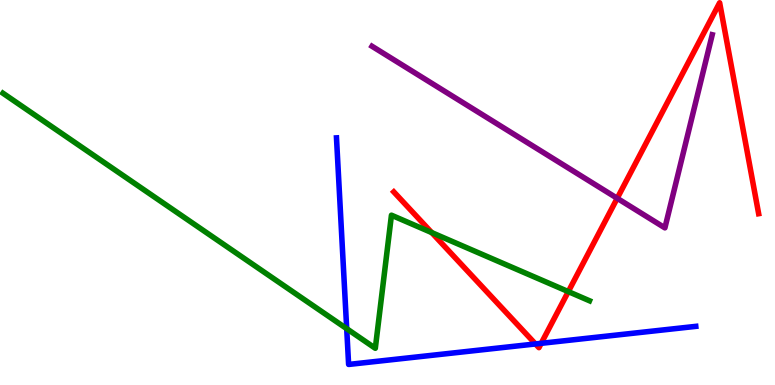[{'lines': ['blue', 'red'], 'intersections': [{'x': 6.91, 'y': 1.07}, {'x': 6.98, 'y': 1.08}]}, {'lines': ['green', 'red'], 'intersections': [{'x': 5.57, 'y': 3.96}, {'x': 7.33, 'y': 2.43}]}, {'lines': ['purple', 'red'], 'intersections': [{'x': 7.96, 'y': 4.85}]}, {'lines': ['blue', 'green'], 'intersections': [{'x': 4.47, 'y': 1.46}]}, {'lines': ['blue', 'purple'], 'intersections': []}, {'lines': ['green', 'purple'], 'intersections': []}]